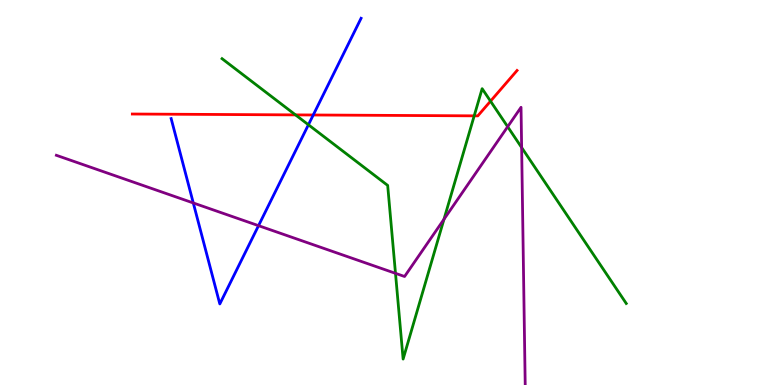[{'lines': ['blue', 'red'], 'intersections': [{'x': 4.04, 'y': 7.01}]}, {'lines': ['green', 'red'], 'intersections': [{'x': 3.81, 'y': 7.02}, {'x': 6.12, 'y': 6.99}, {'x': 6.33, 'y': 7.37}]}, {'lines': ['purple', 'red'], 'intersections': []}, {'lines': ['blue', 'green'], 'intersections': [{'x': 3.98, 'y': 6.76}]}, {'lines': ['blue', 'purple'], 'intersections': [{'x': 2.49, 'y': 4.73}, {'x': 3.34, 'y': 4.14}]}, {'lines': ['green', 'purple'], 'intersections': [{'x': 5.1, 'y': 2.9}, {'x': 5.73, 'y': 4.31}, {'x': 6.55, 'y': 6.71}, {'x': 6.73, 'y': 6.17}]}]